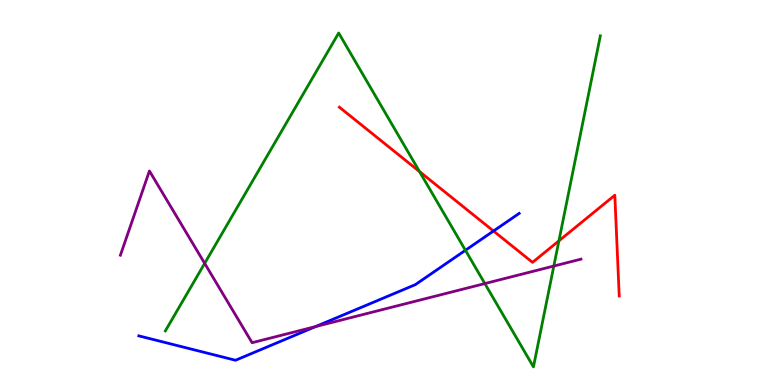[{'lines': ['blue', 'red'], 'intersections': [{'x': 6.37, 'y': 4.0}]}, {'lines': ['green', 'red'], 'intersections': [{'x': 5.41, 'y': 5.54}, {'x': 7.21, 'y': 3.74}]}, {'lines': ['purple', 'red'], 'intersections': []}, {'lines': ['blue', 'green'], 'intersections': [{'x': 6.01, 'y': 3.5}]}, {'lines': ['blue', 'purple'], 'intersections': [{'x': 4.07, 'y': 1.52}]}, {'lines': ['green', 'purple'], 'intersections': [{'x': 2.64, 'y': 3.16}, {'x': 6.26, 'y': 2.63}, {'x': 7.15, 'y': 3.09}]}]